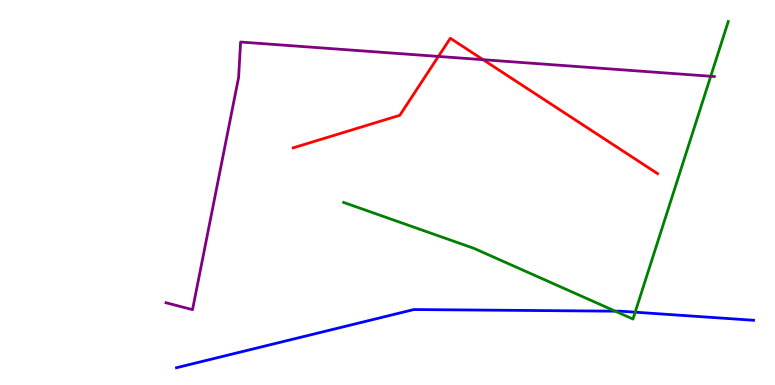[{'lines': ['blue', 'red'], 'intersections': []}, {'lines': ['green', 'red'], 'intersections': []}, {'lines': ['purple', 'red'], 'intersections': [{'x': 5.66, 'y': 8.53}, {'x': 6.23, 'y': 8.45}]}, {'lines': ['blue', 'green'], 'intersections': [{'x': 7.94, 'y': 1.92}, {'x': 8.2, 'y': 1.89}]}, {'lines': ['blue', 'purple'], 'intersections': []}, {'lines': ['green', 'purple'], 'intersections': [{'x': 9.17, 'y': 8.02}]}]